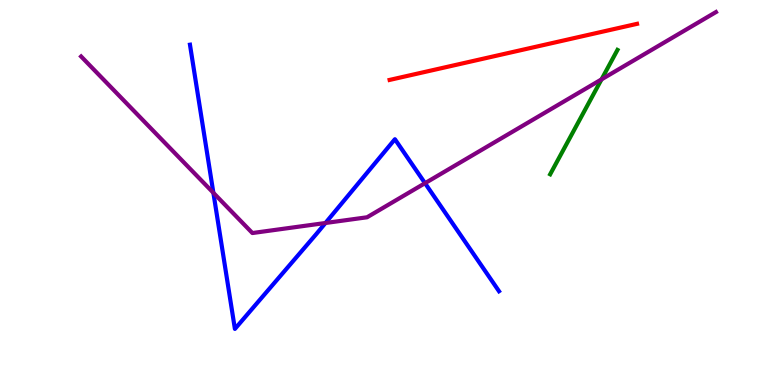[{'lines': ['blue', 'red'], 'intersections': []}, {'lines': ['green', 'red'], 'intersections': []}, {'lines': ['purple', 'red'], 'intersections': []}, {'lines': ['blue', 'green'], 'intersections': []}, {'lines': ['blue', 'purple'], 'intersections': [{'x': 2.75, 'y': 4.99}, {'x': 4.2, 'y': 4.21}, {'x': 5.48, 'y': 5.24}]}, {'lines': ['green', 'purple'], 'intersections': [{'x': 7.76, 'y': 7.94}]}]